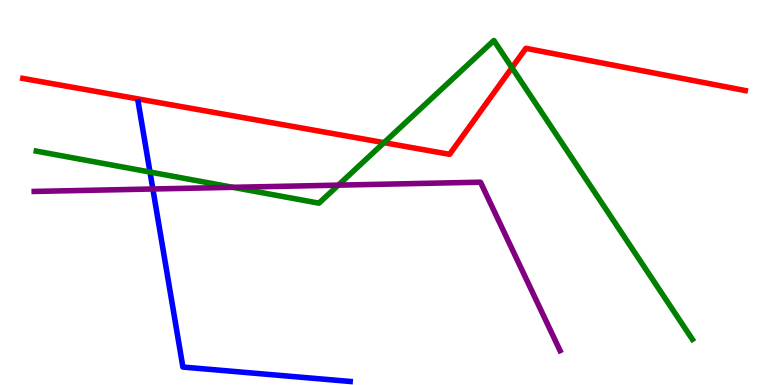[{'lines': ['blue', 'red'], 'intersections': []}, {'lines': ['green', 'red'], 'intersections': [{'x': 4.95, 'y': 6.29}, {'x': 6.61, 'y': 8.24}]}, {'lines': ['purple', 'red'], 'intersections': []}, {'lines': ['blue', 'green'], 'intersections': [{'x': 1.94, 'y': 5.53}]}, {'lines': ['blue', 'purple'], 'intersections': [{'x': 1.97, 'y': 5.09}]}, {'lines': ['green', 'purple'], 'intersections': [{'x': 3.01, 'y': 5.13}, {'x': 4.37, 'y': 5.19}]}]